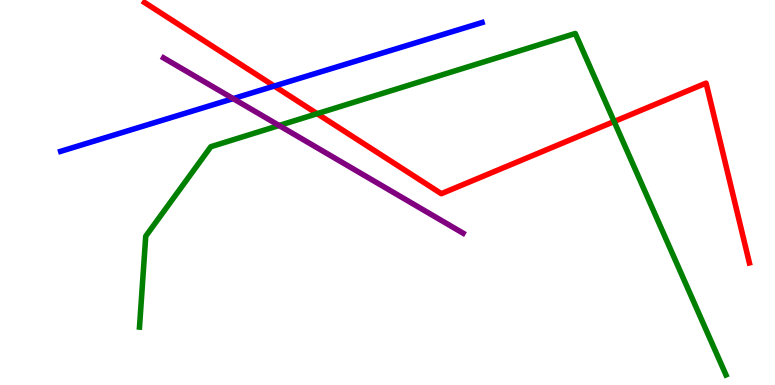[{'lines': ['blue', 'red'], 'intersections': [{'x': 3.54, 'y': 7.76}]}, {'lines': ['green', 'red'], 'intersections': [{'x': 4.09, 'y': 7.05}, {'x': 7.92, 'y': 6.84}]}, {'lines': ['purple', 'red'], 'intersections': []}, {'lines': ['blue', 'green'], 'intersections': []}, {'lines': ['blue', 'purple'], 'intersections': [{'x': 3.01, 'y': 7.44}]}, {'lines': ['green', 'purple'], 'intersections': [{'x': 3.6, 'y': 6.74}]}]